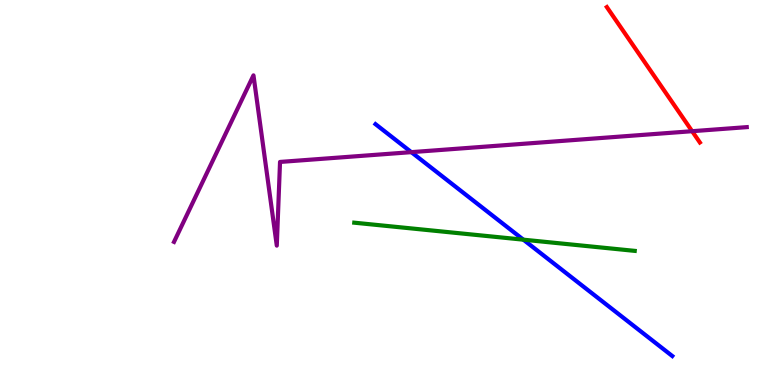[{'lines': ['blue', 'red'], 'intersections': []}, {'lines': ['green', 'red'], 'intersections': []}, {'lines': ['purple', 'red'], 'intersections': [{'x': 8.93, 'y': 6.59}]}, {'lines': ['blue', 'green'], 'intersections': [{'x': 6.75, 'y': 3.77}]}, {'lines': ['blue', 'purple'], 'intersections': [{'x': 5.31, 'y': 6.05}]}, {'lines': ['green', 'purple'], 'intersections': []}]